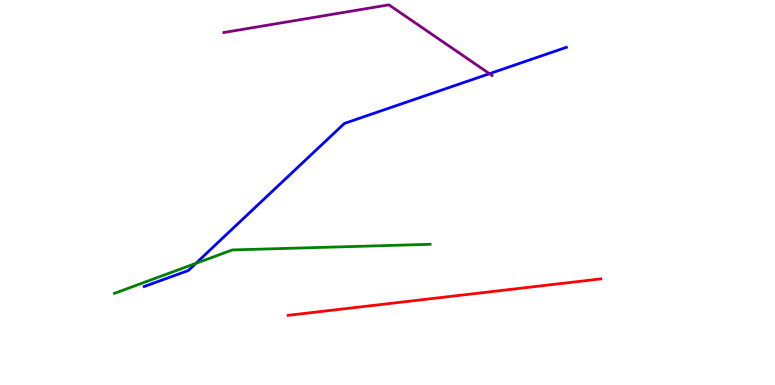[{'lines': ['blue', 'red'], 'intersections': []}, {'lines': ['green', 'red'], 'intersections': []}, {'lines': ['purple', 'red'], 'intersections': []}, {'lines': ['blue', 'green'], 'intersections': [{'x': 2.53, 'y': 3.16}]}, {'lines': ['blue', 'purple'], 'intersections': [{'x': 6.32, 'y': 8.09}]}, {'lines': ['green', 'purple'], 'intersections': []}]